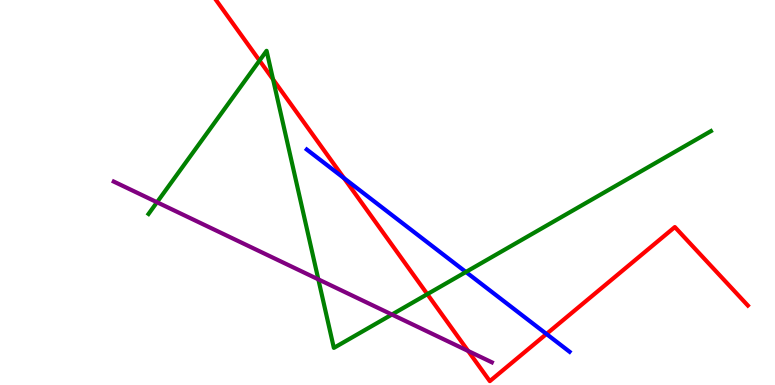[{'lines': ['blue', 'red'], 'intersections': [{'x': 4.44, 'y': 5.37}, {'x': 7.05, 'y': 1.33}]}, {'lines': ['green', 'red'], 'intersections': [{'x': 3.35, 'y': 8.43}, {'x': 3.52, 'y': 7.94}, {'x': 5.51, 'y': 2.36}]}, {'lines': ['purple', 'red'], 'intersections': [{'x': 6.04, 'y': 0.884}]}, {'lines': ['blue', 'green'], 'intersections': [{'x': 6.01, 'y': 2.94}]}, {'lines': ['blue', 'purple'], 'intersections': []}, {'lines': ['green', 'purple'], 'intersections': [{'x': 2.03, 'y': 4.75}, {'x': 4.11, 'y': 2.74}, {'x': 5.06, 'y': 1.83}]}]